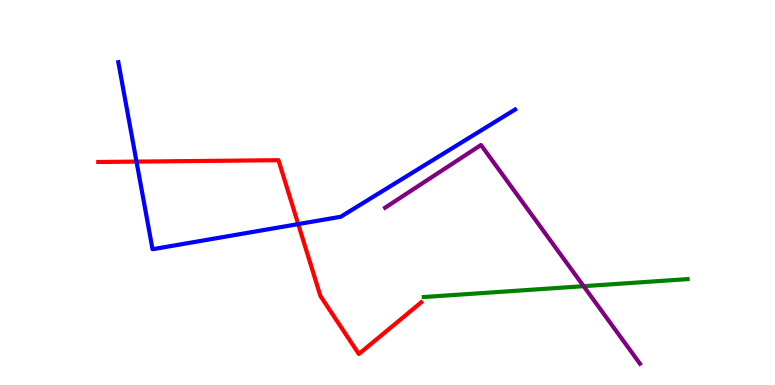[{'lines': ['blue', 'red'], 'intersections': [{'x': 1.76, 'y': 5.8}, {'x': 3.85, 'y': 4.18}]}, {'lines': ['green', 'red'], 'intersections': []}, {'lines': ['purple', 'red'], 'intersections': []}, {'lines': ['blue', 'green'], 'intersections': []}, {'lines': ['blue', 'purple'], 'intersections': []}, {'lines': ['green', 'purple'], 'intersections': [{'x': 7.53, 'y': 2.57}]}]